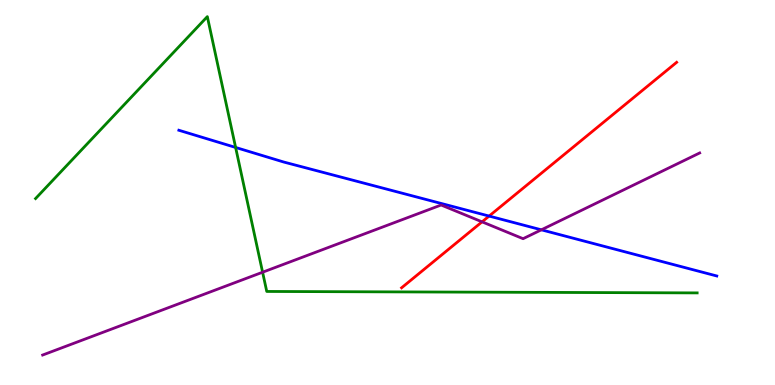[{'lines': ['blue', 'red'], 'intersections': [{'x': 6.31, 'y': 4.39}]}, {'lines': ['green', 'red'], 'intersections': []}, {'lines': ['purple', 'red'], 'intersections': [{'x': 6.22, 'y': 4.24}]}, {'lines': ['blue', 'green'], 'intersections': [{'x': 3.04, 'y': 6.17}]}, {'lines': ['blue', 'purple'], 'intersections': [{'x': 6.99, 'y': 4.03}]}, {'lines': ['green', 'purple'], 'intersections': [{'x': 3.39, 'y': 2.93}]}]